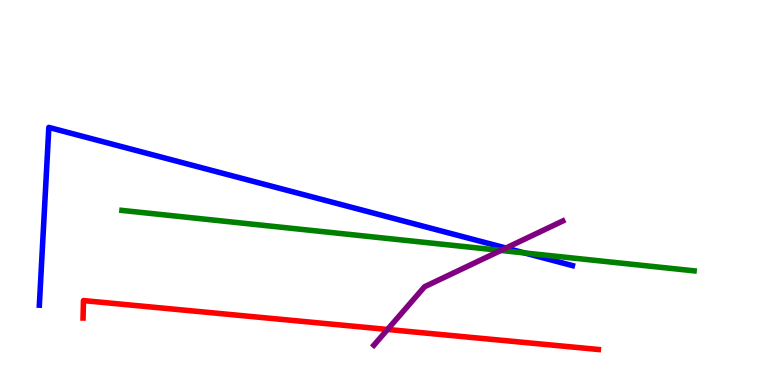[{'lines': ['blue', 'red'], 'intersections': []}, {'lines': ['green', 'red'], 'intersections': []}, {'lines': ['purple', 'red'], 'intersections': [{'x': 5.0, 'y': 1.44}]}, {'lines': ['blue', 'green'], 'intersections': [{'x': 6.77, 'y': 3.43}]}, {'lines': ['blue', 'purple'], 'intersections': [{'x': 6.53, 'y': 3.56}]}, {'lines': ['green', 'purple'], 'intersections': [{'x': 6.46, 'y': 3.5}]}]